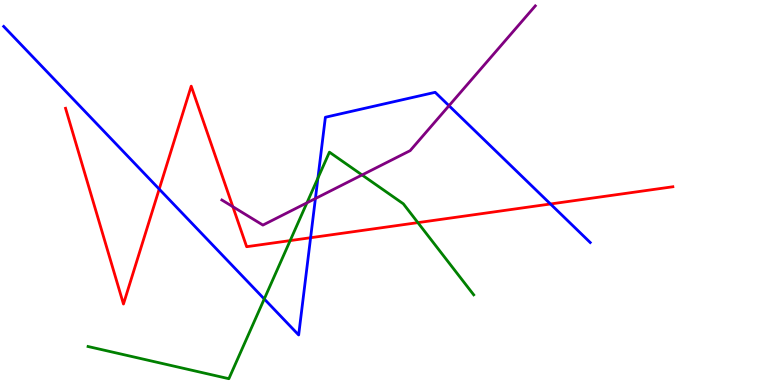[{'lines': ['blue', 'red'], 'intersections': [{'x': 2.05, 'y': 5.09}, {'x': 4.01, 'y': 3.83}, {'x': 7.1, 'y': 4.7}]}, {'lines': ['green', 'red'], 'intersections': [{'x': 3.74, 'y': 3.75}, {'x': 5.39, 'y': 4.22}]}, {'lines': ['purple', 'red'], 'intersections': [{'x': 3.0, 'y': 4.63}]}, {'lines': ['blue', 'green'], 'intersections': [{'x': 3.41, 'y': 2.23}, {'x': 4.1, 'y': 5.37}]}, {'lines': ['blue', 'purple'], 'intersections': [{'x': 4.07, 'y': 4.84}, {'x': 5.79, 'y': 7.25}]}, {'lines': ['green', 'purple'], 'intersections': [{'x': 3.96, 'y': 4.73}, {'x': 4.67, 'y': 5.46}]}]